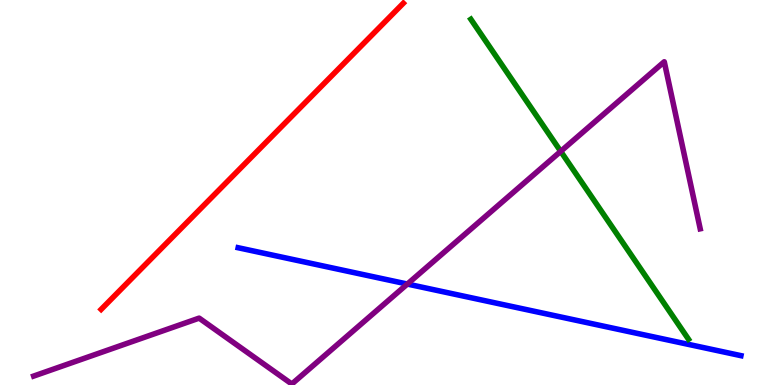[{'lines': ['blue', 'red'], 'intersections': []}, {'lines': ['green', 'red'], 'intersections': []}, {'lines': ['purple', 'red'], 'intersections': []}, {'lines': ['blue', 'green'], 'intersections': []}, {'lines': ['blue', 'purple'], 'intersections': [{'x': 5.26, 'y': 2.62}]}, {'lines': ['green', 'purple'], 'intersections': [{'x': 7.23, 'y': 6.07}]}]